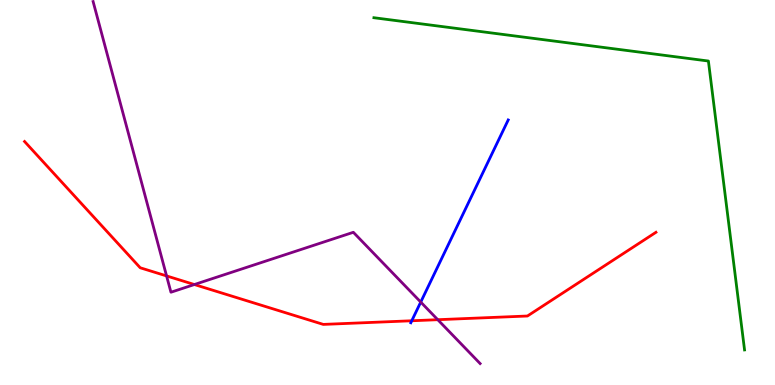[{'lines': ['blue', 'red'], 'intersections': [{'x': 5.31, 'y': 1.67}]}, {'lines': ['green', 'red'], 'intersections': []}, {'lines': ['purple', 'red'], 'intersections': [{'x': 2.15, 'y': 2.83}, {'x': 2.51, 'y': 2.61}, {'x': 5.65, 'y': 1.7}]}, {'lines': ['blue', 'green'], 'intersections': []}, {'lines': ['blue', 'purple'], 'intersections': [{'x': 5.43, 'y': 2.15}]}, {'lines': ['green', 'purple'], 'intersections': []}]